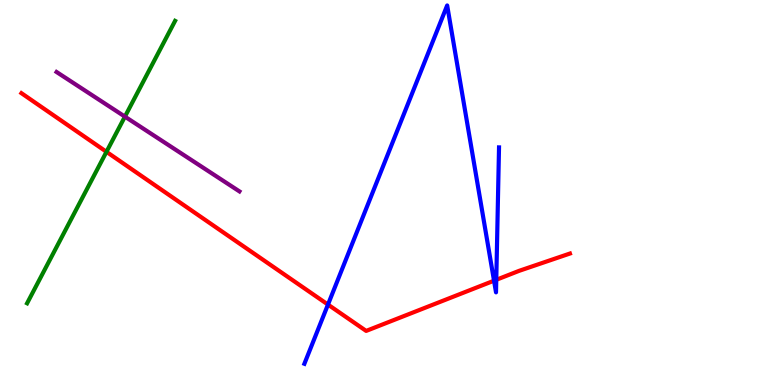[{'lines': ['blue', 'red'], 'intersections': [{'x': 4.23, 'y': 2.09}, {'x': 6.37, 'y': 2.71}, {'x': 6.4, 'y': 2.73}]}, {'lines': ['green', 'red'], 'intersections': [{'x': 1.37, 'y': 6.06}]}, {'lines': ['purple', 'red'], 'intersections': []}, {'lines': ['blue', 'green'], 'intersections': []}, {'lines': ['blue', 'purple'], 'intersections': []}, {'lines': ['green', 'purple'], 'intersections': [{'x': 1.61, 'y': 6.97}]}]